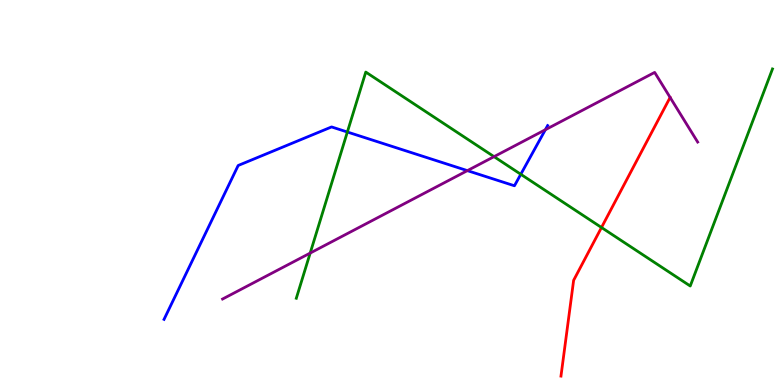[{'lines': ['blue', 'red'], 'intersections': []}, {'lines': ['green', 'red'], 'intersections': [{'x': 7.76, 'y': 4.09}]}, {'lines': ['purple', 'red'], 'intersections': []}, {'lines': ['blue', 'green'], 'intersections': [{'x': 4.48, 'y': 6.57}, {'x': 6.72, 'y': 5.47}]}, {'lines': ['blue', 'purple'], 'intersections': [{'x': 6.03, 'y': 5.57}, {'x': 7.04, 'y': 6.63}]}, {'lines': ['green', 'purple'], 'intersections': [{'x': 4.0, 'y': 3.43}, {'x': 6.37, 'y': 5.93}]}]